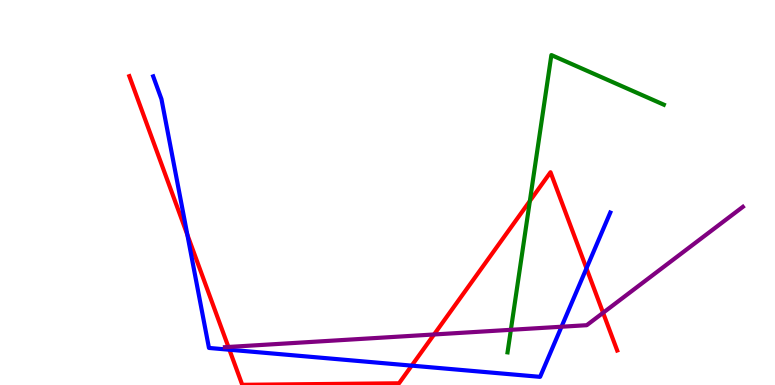[{'lines': ['blue', 'red'], 'intersections': [{'x': 2.42, 'y': 3.9}, {'x': 2.96, 'y': 0.916}, {'x': 5.31, 'y': 0.503}, {'x': 7.57, 'y': 3.03}]}, {'lines': ['green', 'red'], 'intersections': [{'x': 6.84, 'y': 4.78}]}, {'lines': ['purple', 'red'], 'intersections': [{'x': 2.95, 'y': 0.988}, {'x': 5.6, 'y': 1.31}, {'x': 7.78, 'y': 1.88}]}, {'lines': ['blue', 'green'], 'intersections': []}, {'lines': ['blue', 'purple'], 'intersections': [{'x': 7.25, 'y': 1.51}]}, {'lines': ['green', 'purple'], 'intersections': [{'x': 6.59, 'y': 1.43}]}]